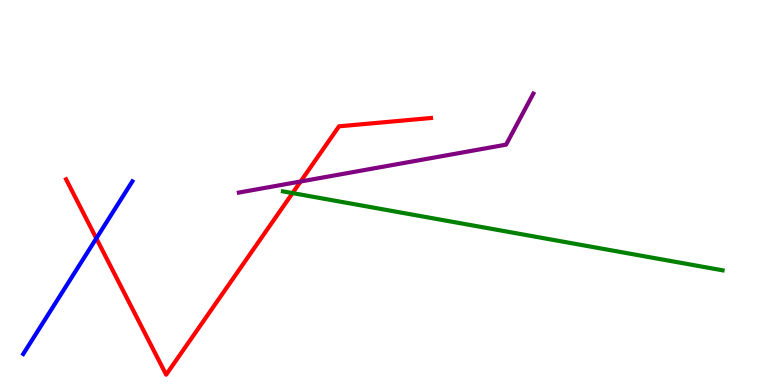[{'lines': ['blue', 'red'], 'intersections': [{'x': 1.24, 'y': 3.81}]}, {'lines': ['green', 'red'], 'intersections': [{'x': 3.77, 'y': 4.98}]}, {'lines': ['purple', 'red'], 'intersections': [{'x': 3.88, 'y': 5.29}]}, {'lines': ['blue', 'green'], 'intersections': []}, {'lines': ['blue', 'purple'], 'intersections': []}, {'lines': ['green', 'purple'], 'intersections': []}]